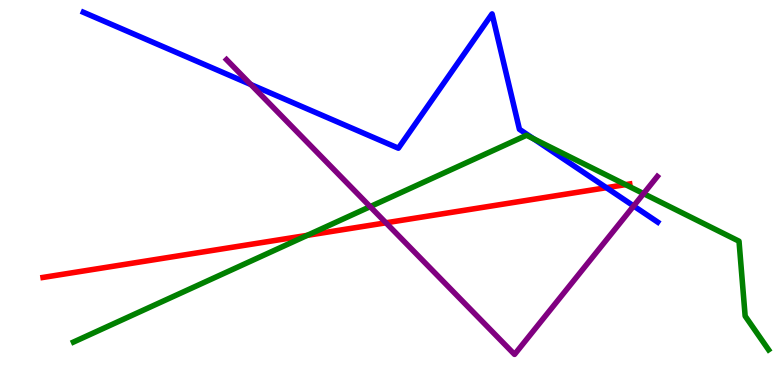[{'lines': ['blue', 'red'], 'intersections': [{'x': 7.82, 'y': 5.13}]}, {'lines': ['green', 'red'], 'intersections': [{'x': 3.97, 'y': 3.89}, {'x': 8.07, 'y': 5.2}]}, {'lines': ['purple', 'red'], 'intersections': [{'x': 4.98, 'y': 4.21}]}, {'lines': ['blue', 'green'], 'intersections': [{'x': 6.88, 'y': 6.4}]}, {'lines': ['blue', 'purple'], 'intersections': [{'x': 3.24, 'y': 7.8}, {'x': 8.18, 'y': 4.65}]}, {'lines': ['green', 'purple'], 'intersections': [{'x': 4.78, 'y': 4.63}, {'x': 8.3, 'y': 4.97}]}]